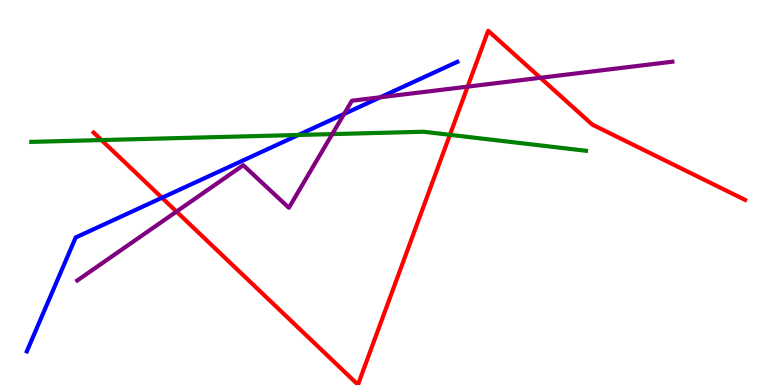[{'lines': ['blue', 'red'], 'intersections': [{'x': 2.09, 'y': 4.86}]}, {'lines': ['green', 'red'], 'intersections': [{'x': 1.31, 'y': 6.36}, {'x': 5.81, 'y': 6.5}]}, {'lines': ['purple', 'red'], 'intersections': [{'x': 2.28, 'y': 4.5}, {'x': 6.03, 'y': 7.75}, {'x': 6.97, 'y': 7.98}]}, {'lines': ['blue', 'green'], 'intersections': [{'x': 3.85, 'y': 6.49}]}, {'lines': ['blue', 'purple'], 'intersections': [{'x': 4.44, 'y': 7.04}, {'x': 4.91, 'y': 7.47}]}, {'lines': ['green', 'purple'], 'intersections': [{'x': 4.29, 'y': 6.52}]}]